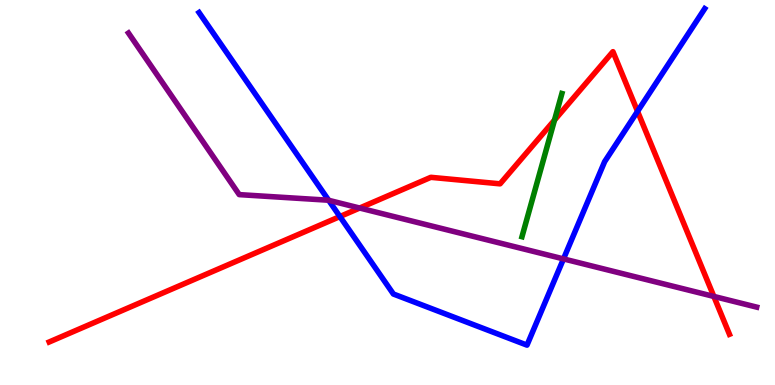[{'lines': ['blue', 'red'], 'intersections': [{'x': 4.39, 'y': 4.38}, {'x': 8.23, 'y': 7.11}]}, {'lines': ['green', 'red'], 'intersections': [{'x': 7.15, 'y': 6.88}]}, {'lines': ['purple', 'red'], 'intersections': [{'x': 4.64, 'y': 4.6}, {'x': 9.21, 'y': 2.3}]}, {'lines': ['blue', 'green'], 'intersections': []}, {'lines': ['blue', 'purple'], 'intersections': [{'x': 4.24, 'y': 4.8}, {'x': 7.27, 'y': 3.28}]}, {'lines': ['green', 'purple'], 'intersections': []}]